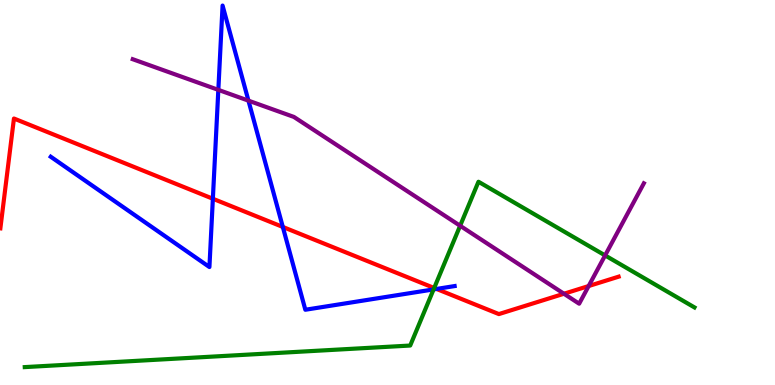[{'lines': ['blue', 'red'], 'intersections': [{'x': 2.75, 'y': 4.84}, {'x': 3.65, 'y': 4.11}, {'x': 5.63, 'y': 2.5}]}, {'lines': ['green', 'red'], 'intersections': [{'x': 5.6, 'y': 2.52}]}, {'lines': ['purple', 'red'], 'intersections': [{'x': 7.28, 'y': 2.37}, {'x': 7.6, 'y': 2.57}]}, {'lines': ['blue', 'green'], 'intersections': [{'x': 5.59, 'y': 2.48}]}, {'lines': ['blue', 'purple'], 'intersections': [{'x': 2.82, 'y': 7.67}, {'x': 3.21, 'y': 7.39}]}, {'lines': ['green', 'purple'], 'intersections': [{'x': 5.94, 'y': 4.14}, {'x': 7.81, 'y': 3.37}]}]